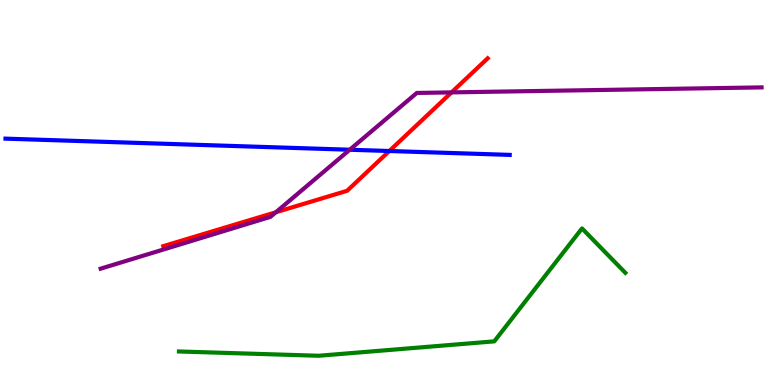[{'lines': ['blue', 'red'], 'intersections': [{'x': 5.02, 'y': 6.08}]}, {'lines': ['green', 'red'], 'intersections': []}, {'lines': ['purple', 'red'], 'intersections': [{'x': 3.56, 'y': 4.49}, {'x': 5.83, 'y': 7.6}]}, {'lines': ['blue', 'green'], 'intersections': []}, {'lines': ['blue', 'purple'], 'intersections': [{'x': 4.51, 'y': 6.11}]}, {'lines': ['green', 'purple'], 'intersections': []}]